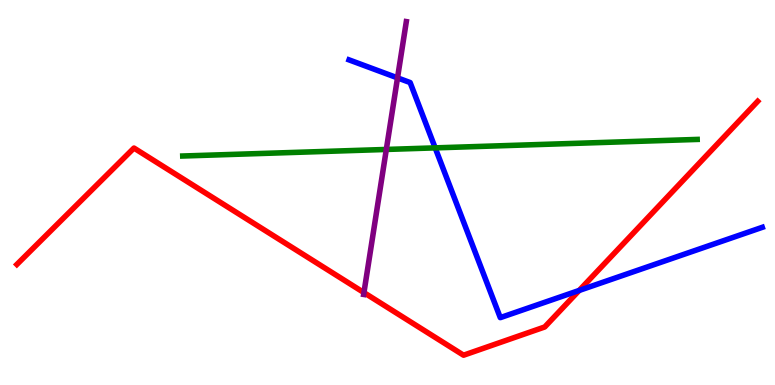[{'lines': ['blue', 'red'], 'intersections': [{'x': 7.47, 'y': 2.46}]}, {'lines': ['green', 'red'], 'intersections': []}, {'lines': ['purple', 'red'], 'intersections': [{'x': 4.7, 'y': 2.4}]}, {'lines': ['blue', 'green'], 'intersections': [{'x': 5.62, 'y': 6.16}]}, {'lines': ['blue', 'purple'], 'intersections': [{'x': 5.13, 'y': 7.98}]}, {'lines': ['green', 'purple'], 'intersections': [{'x': 4.98, 'y': 6.12}]}]